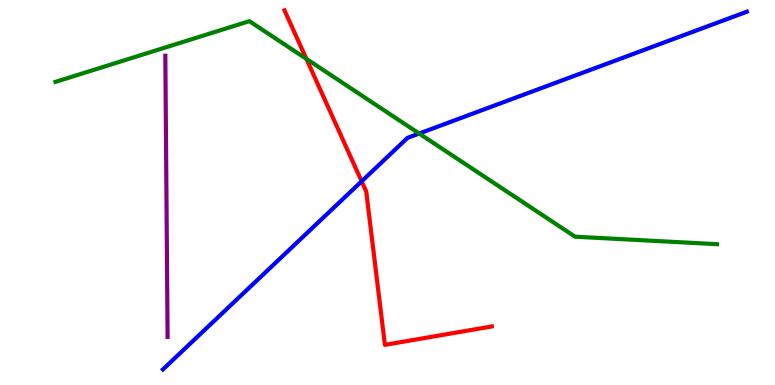[{'lines': ['blue', 'red'], 'intersections': [{'x': 4.67, 'y': 5.29}]}, {'lines': ['green', 'red'], 'intersections': [{'x': 3.95, 'y': 8.47}]}, {'lines': ['purple', 'red'], 'intersections': []}, {'lines': ['blue', 'green'], 'intersections': [{'x': 5.41, 'y': 6.53}]}, {'lines': ['blue', 'purple'], 'intersections': []}, {'lines': ['green', 'purple'], 'intersections': []}]